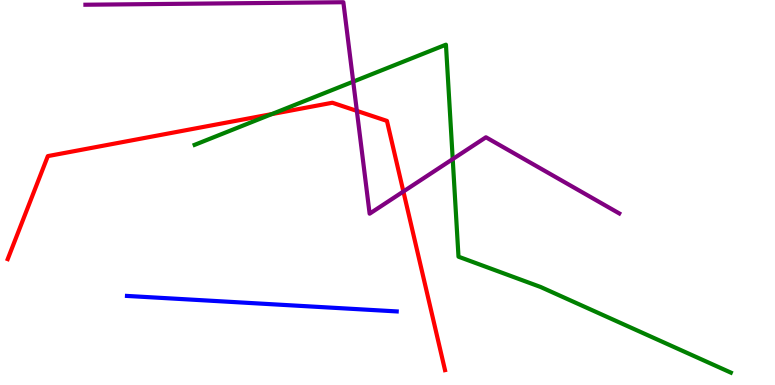[{'lines': ['blue', 'red'], 'intersections': []}, {'lines': ['green', 'red'], 'intersections': [{'x': 3.51, 'y': 7.04}]}, {'lines': ['purple', 'red'], 'intersections': [{'x': 4.6, 'y': 7.12}, {'x': 5.21, 'y': 5.03}]}, {'lines': ['blue', 'green'], 'intersections': []}, {'lines': ['blue', 'purple'], 'intersections': []}, {'lines': ['green', 'purple'], 'intersections': [{'x': 4.56, 'y': 7.88}, {'x': 5.84, 'y': 5.87}]}]